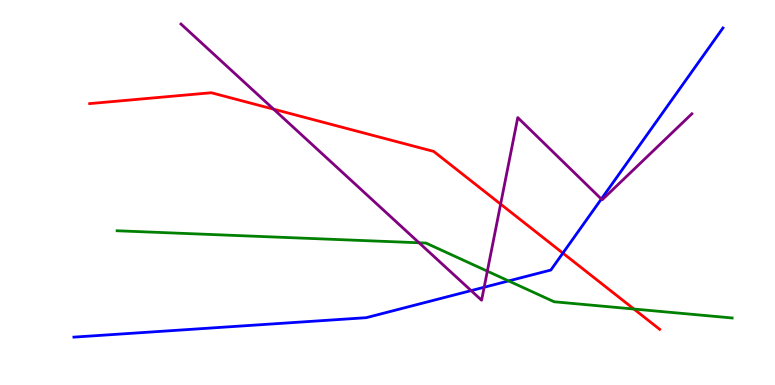[{'lines': ['blue', 'red'], 'intersections': [{'x': 7.26, 'y': 3.43}]}, {'lines': ['green', 'red'], 'intersections': [{'x': 8.18, 'y': 1.97}]}, {'lines': ['purple', 'red'], 'intersections': [{'x': 3.53, 'y': 7.16}, {'x': 6.46, 'y': 4.7}]}, {'lines': ['blue', 'green'], 'intersections': [{'x': 6.56, 'y': 2.7}]}, {'lines': ['blue', 'purple'], 'intersections': [{'x': 6.08, 'y': 2.45}, {'x': 6.25, 'y': 2.54}, {'x': 7.76, 'y': 4.83}]}, {'lines': ['green', 'purple'], 'intersections': [{'x': 5.41, 'y': 3.69}, {'x': 6.29, 'y': 2.96}]}]